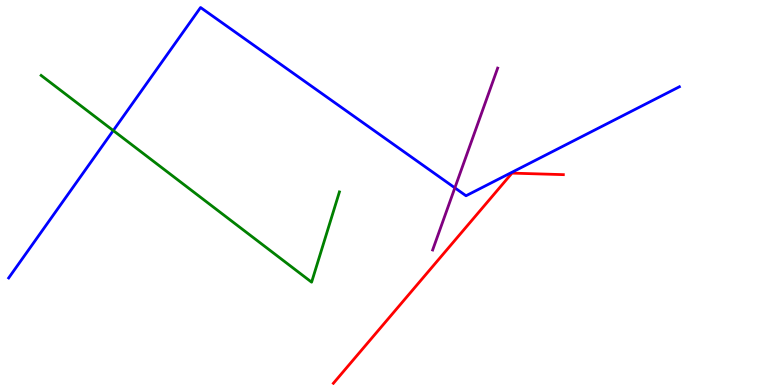[{'lines': ['blue', 'red'], 'intersections': []}, {'lines': ['green', 'red'], 'intersections': []}, {'lines': ['purple', 'red'], 'intersections': []}, {'lines': ['blue', 'green'], 'intersections': [{'x': 1.46, 'y': 6.61}]}, {'lines': ['blue', 'purple'], 'intersections': [{'x': 5.87, 'y': 5.12}]}, {'lines': ['green', 'purple'], 'intersections': []}]